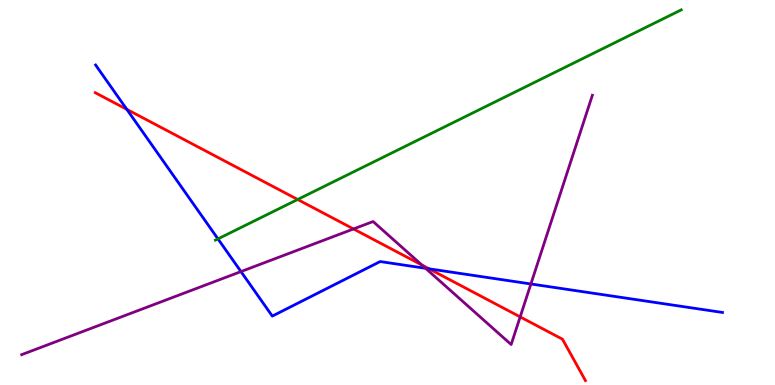[{'lines': ['blue', 'red'], 'intersections': [{'x': 1.64, 'y': 7.16}, {'x': 5.54, 'y': 3.02}]}, {'lines': ['green', 'red'], 'intersections': [{'x': 3.84, 'y': 4.82}]}, {'lines': ['purple', 'red'], 'intersections': [{'x': 4.56, 'y': 4.05}, {'x': 5.44, 'y': 3.12}, {'x': 6.71, 'y': 1.77}]}, {'lines': ['blue', 'green'], 'intersections': [{'x': 2.81, 'y': 3.8}]}, {'lines': ['blue', 'purple'], 'intersections': [{'x': 3.11, 'y': 2.95}, {'x': 5.49, 'y': 3.03}, {'x': 6.85, 'y': 2.62}]}, {'lines': ['green', 'purple'], 'intersections': []}]